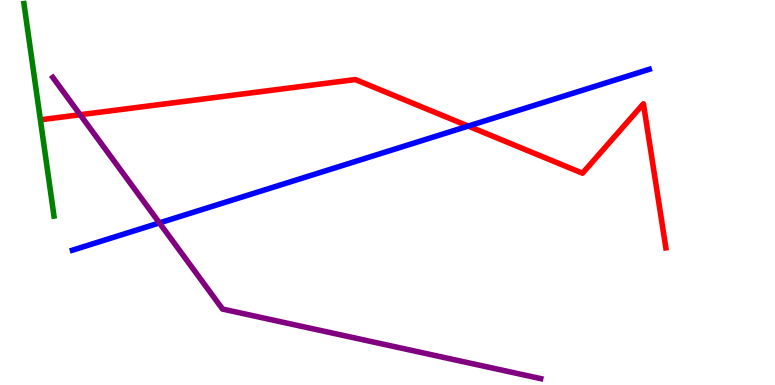[{'lines': ['blue', 'red'], 'intersections': [{'x': 6.04, 'y': 6.73}]}, {'lines': ['green', 'red'], 'intersections': []}, {'lines': ['purple', 'red'], 'intersections': [{'x': 1.03, 'y': 7.02}]}, {'lines': ['blue', 'green'], 'intersections': []}, {'lines': ['blue', 'purple'], 'intersections': [{'x': 2.06, 'y': 4.21}]}, {'lines': ['green', 'purple'], 'intersections': []}]